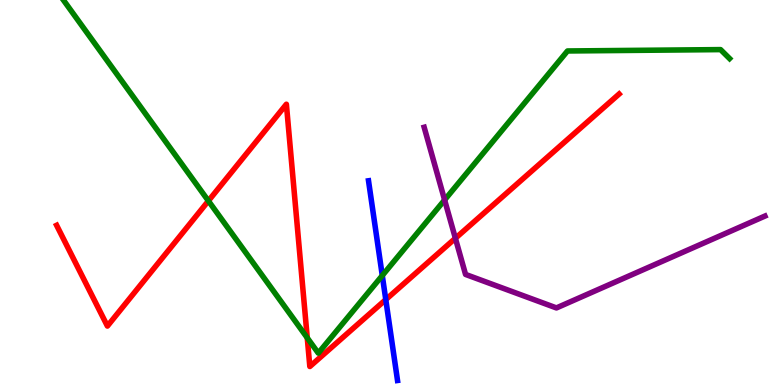[{'lines': ['blue', 'red'], 'intersections': [{'x': 4.98, 'y': 2.22}]}, {'lines': ['green', 'red'], 'intersections': [{'x': 2.69, 'y': 4.78}, {'x': 3.96, 'y': 1.22}]}, {'lines': ['purple', 'red'], 'intersections': [{'x': 5.88, 'y': 3.81}]}, {'lines': ['blue', 'green'], 'intersections': [{'x': 4.93, 'y': 2.84}]}, {'lines': ['blue', 'purple'], 'intersections': []}, {'lines': ['green', 'purple'], 'intersections': [{'x': 5.74, 'y': 4.81}]}]